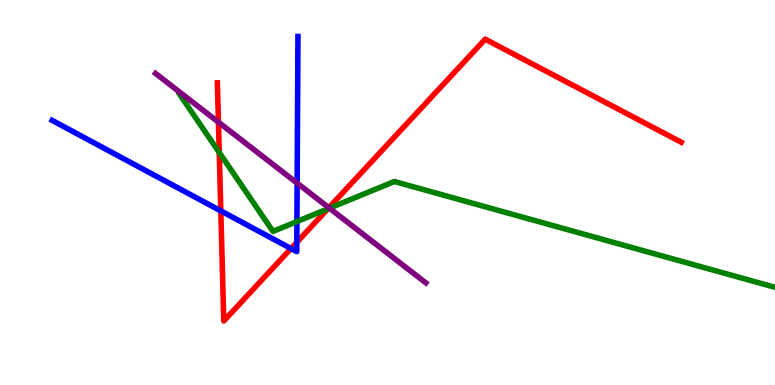[{'lines': ['blue', 'red'], 'intersections': [{'x': 2.85, 'y': 4.52}, {'x': 3.75, 'y': 3.54}, {'x': 3.83, 'y': 3.71}]}, {'lines': ['green', 'red'], 'intersections': [{'x': 2.83, 'y': 6.04}, {'x': 4.23, 'y': 4.58}]}, {'lines': ['purple', 'red'], 'intersections': [{'x': 2.82, 'y': 6.83}, {'x': 4.24, 'y': 4.6}]}, {'lines': ['blue', 'green'], 'intersections': [{'x': 3.83, 'y': 4.25}]}, {'lines': ['blue', 'purple'], 'intersections': [{'x': 3.83, 'y': 5.24}]}, {'lines': ['green', 'purple'], 'intersections': [{'x': 4.25, 'y': 4.59}]}]